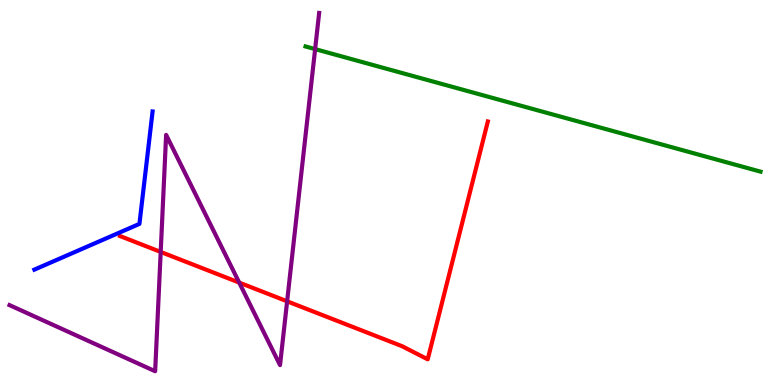[{'lines': ['blue', 'red'], 'intersections': []}, {'lines': ['green', 'red'], 'intersections': []}, {'lines': ['purple', 'red'], 'intersections': [{'x': 2.07, 'y': 3.46}, {'x': 3.09, 'y': 2.66}, {'x': 3.7, 'y': 2.17}]}, {'lines': ['blue', 'green'], 'intersections': []}, {'lines': ['blue', 'purple'], 'intersections': []}, {'lines': ['green', 'purple'], 'intersections': [{'x': 4.07, 'y': 8.72}]}]